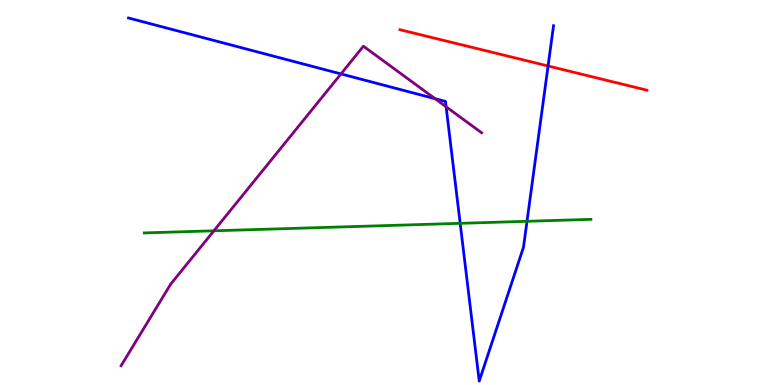[{'lines': ['blue', 'red'], 'intersections': [{'x': 7.07, 'y': 8.29}]}, {'lines': ['green', 'red'], 'intersections': []}, {'lines': ['purple', 'red'], 'intersections': []}, {'lines': ['blue', 'green'], 'intersections': [{'x': 5.94, 'y': 4.2}, {'x': 6.8, 'y': 4.25}]}, {'lines': ['blue', 'purple'], 'intersections': [{'x': 4.4, 'y': 8.08}, {'x': 5.61, 'y': 7.44}, {'x': 5.76, 'y': 7.23}]}, {'lines': ['green', 'purple'], 'intersections': [{'x': 2.76, 'y': 4.0}]}]